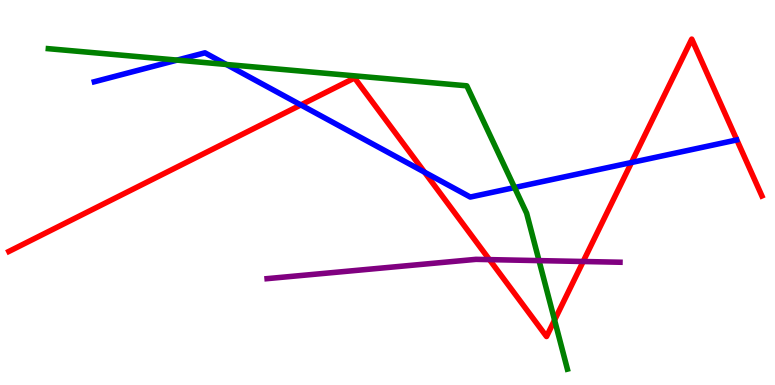[{'lines': ['blue', 'red'], 'intersections': [{'x': 3.88, 'y': 7.27}, {'x': 5.48, 'y': 5.53}, {'x': 8.15, 'y': 5.78}]}, {'lines': ['green', 'red'], 'intersections': [{'x': 7.16, 'y': 1.69}]}, {'lines': ['purple', 'red'], 'intersections': [{'x': 6.32, 'y': 3.26}, {'x': 7.52, 'y': 3.21}]}, {'lines': ['blue', 'green'], 'intersections': [{'x': 2.29, 'y': 8.44}, {'x': 2.92, 'y': 8.33}, {'x': 6.64, 'y': 5.13}]}, {'lines': ['blue', 'purple'], 'intersections': []}, {'lines': ['green', 'purple'], 'intersections': [{'x': 6.96, 'y': 3.23}]}]